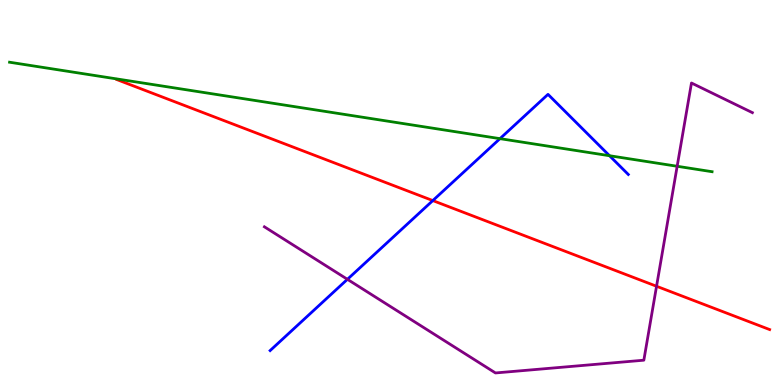[{'lines': ['blue', 'red'], 'intersections': [{'x': 5.58, 'y': 4.79}]}, {'lines': ['green', 'red'], 'intersections': []}, {'lines': ['purple', 'red'], 'intersections': [{'x': 8.47, 'y': 2.56}]}, {'lines': ['blue', 'green'], 'intersections': [{'x': 6.45, 'y': 6.4}, {'x': 7.86, 'y': 5.96}]}, {'lines': ['blue', 'purple'], 'intersections': [{'x': 4.48, 'y': 2.75}]}, {'lines': ['green', 'purple'], 'intersections': [{'x': 8.74, 'y': 5.68}]}]